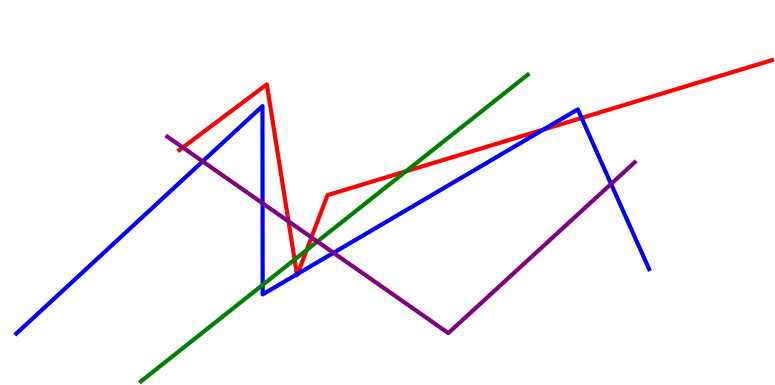[{'lines': ['blue', 'red'], 'intersections': [{'x': 3.83, 'y': 2.88}, {'x': 3.84, 'y': 2.89}, {'x': 7.01, 'y': 6.64}, {'x': 7.5, 'y': 6.94}]}, {'lines': ['green', 'red'], 'intersections': [{'x': 3.8, 'y': 3.26}, {'x': 3.96, 'y': 3.51}, {'x': 5.24, 'y': 5.55}]}, {'lines': ['purple', 'red'], 'intersections': [{'x': 2.36, 'y': 6.17}, {'x': 3.72, 'y': 4.25}, {'x': 4.02, 'y': 3.83}]}, {'lines': ['blue', 'green'], 'intersections': [{'x': 3.39, 'y': 2.6}]}, {'lines': ['blue', 'purple'], 'intersections': [{'x': 2.61, 'y': 5.81}, {'x': 3.39, 'y': 4.72}, {'x': 4.3, 'y': 3.43}, {'x': 7.88, 'y': 5.22}]}, {'lines': ['green', 'purple'], 'intersections': [{'x': 4.09, 'y': 3.73}]}]